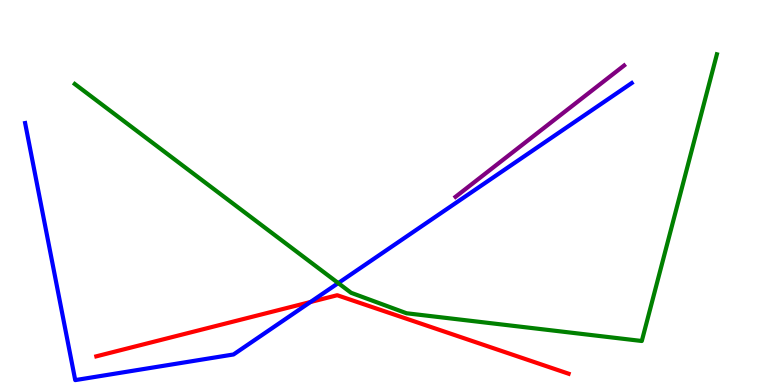[{'lines': ['blue', 'red'], 'intersections': [{'x': 4.01, 'y': 2.16}]}, {'lines': ['green', 'red'], 'intersections': []}, {'lines': ['purple', 'red'], 'intersections': []}, {'lines': ['blue', 'green'], 'intersections': [{'x': 4.36, 'y': 2.65}]}, {'lines': ['blue', 'purple'], 'intersections': []}, {'lines': ['green', 'purple'], 'intersections': []}]